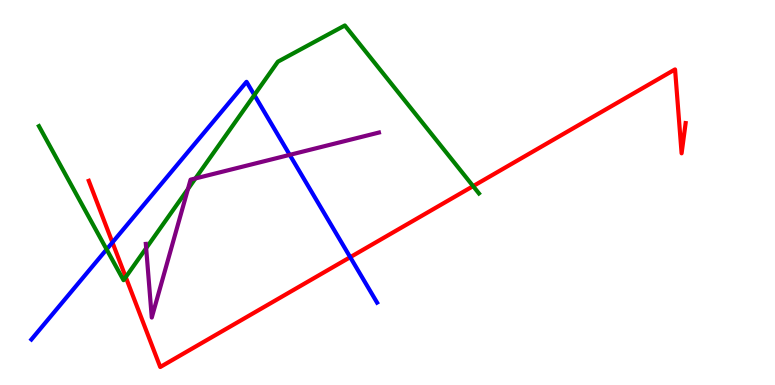[{'lines': ['blue', 'red'], 'intersections': [{'x': 1.45, 'y': 3.7}, {'x': 4.52, 'y': 3.32}]}, {'lines': ['green', 'red'], 'intersections': [{'x': 1.62, 'y': 2.8}, {'x': 6.1, 'y': 5.17}]}, {'lines': ['purple', 'red'], 'intersections': []}, {'lines': ['blue', 'green'], 'intersections': [{'x': 1.38, 'y': 3.52}, {'x': 3.28, 'y': 7.53}]}, {'lines': ['blue', 'purple'], 'intersections': [{'x': 3.74, 'y': 5.98}]}, {'lines': ['green', 'purple'], 'intersections': [{'x': 1.89, 'y': 3.55}, {'x': 2.43, 'y': 5.09}, {'x': 2.52, 'y': 5.36}]}]